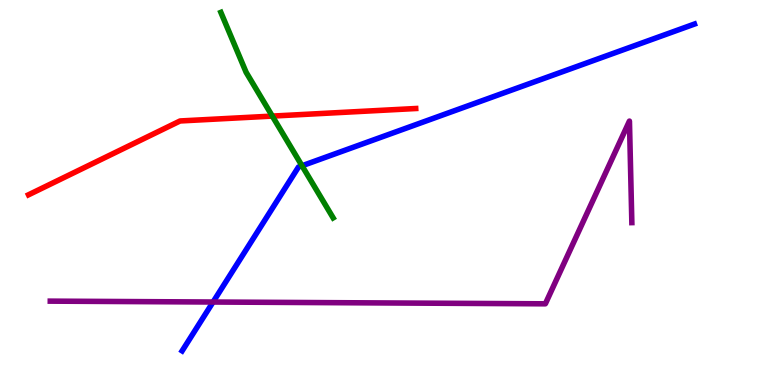[{'lines': ['blue', 'red'], 'intersections': []}, {'lines': ['green', 'red'], 'intersections': [{'x': 3.51, 'y': 6.98}]}, {'lines': ['purple', 'red'], 'intersections': []}, {'lines': ['blue', 'green'], 'intersections': [{'x': 3.9, 'y': 5.69}]}, {'lines': ['blue', 'purple'], 'intersections': [{'x': 2.75, 'y': 2.16}]}, {'lines': ['green', 'purple'], 'intersections': []}]